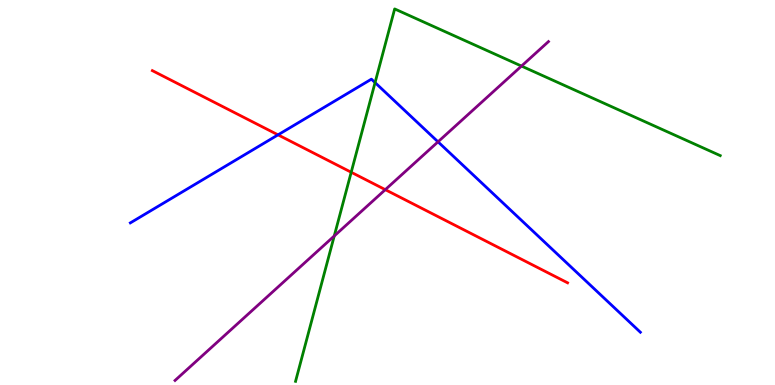[{'lines': ['blue', 'red'], 'intersections': [{'x': 3.59, 'y': 6.5}]}, {'lines': ['green', 'red'], 'intersections': [{'x': 4.53, 'y': 5.53}]}, {'lines': ['purple', 'red'], 'intersections': [{'x': 4.97, 'y': 5.07}]}, {'lines': ['blue', 'green'], 'intersections': [{'x': 4.84, 'y': 7.85}]}, {'lines': ['blue', 'purple'], 'intersections': [{'x': 5.65, 'y': 6.32}]}, {'lines': ['green', 'purple'], 'intersections': [{'x': 4.31, 'y': 3.87}, {'x': 6.73, 'y': 8.28}]}]